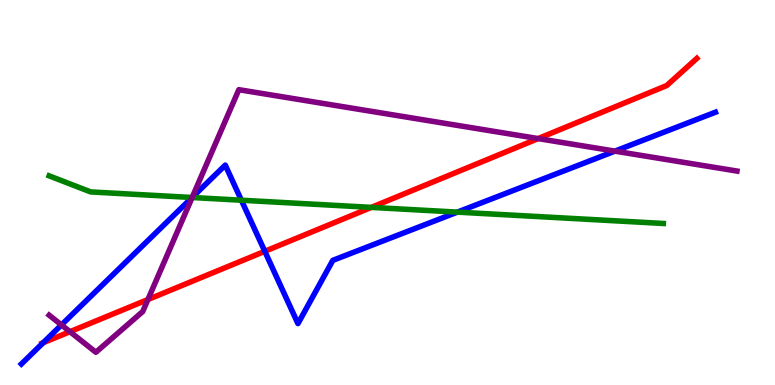[{'lines': ['blue', 'red'], 'intersections': [{'x': 0.557, 'y': 1.1}, {'x': 3.42, 'y': 3.47}]}, {'lines': ['green', 'red'], 'intersections': [{'x': 4.79, 'y': 4.61}]}, {'lines': ['purple', 'red'], 'intersections': [{'x': 0.903, 'y': 1.38}, {'x': 1.91, 'y': 2.22}, {'x': 6.94, 'y': 6.4}]}, {'lines': ['blue', 'green'], 'intersections': [{'x': 2.48, 'y': 4.87}, {'x': 3.11, 'y': 4.8}, {'x': 5.9, 'y': 4.49}]}, {'lines': ['blue', 'purple'], 'intersections': [{'x': 0.793, 'y': 1.56}, {'x': 2.48, 'y': 4.87}, {'x': 7.93, 'y': 6.07}]}, {'lines': ['green', 'purple'], 'intersections': [{'x': 2.48, 'y': 4.87}]}]